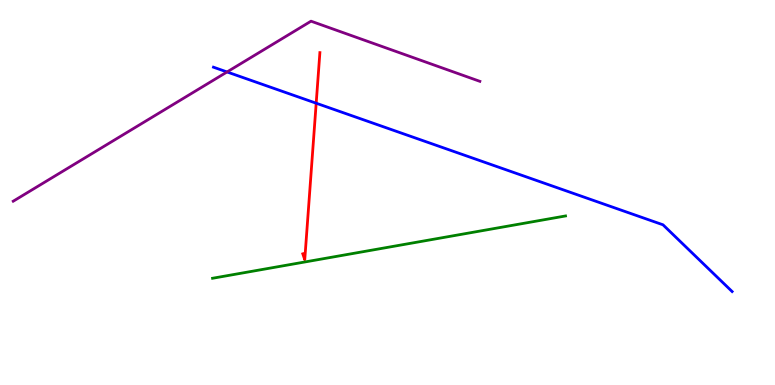[{'lines': ['blue', 'red'], 'intersections': [{'x': 4.08, 'y': 7.32}]}, {'lines': ['green', 'red'], 'intersections': []}, {'lines': ['purple', 'red'], 'intersections': []}, {'lines': ['blue', 'green'], 'intersections': []}, {'lines': ['blue', 'purple'], 'intersections': [{'x': 2.93, 'y': 8.13}]}, {'lines': ['green', 'purple'], 'intersections': []}]